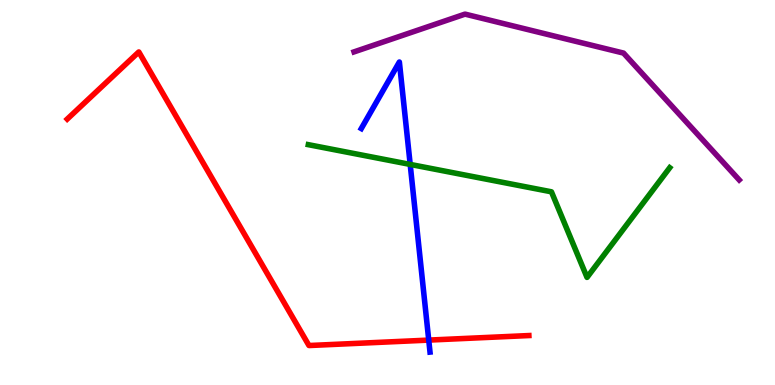[{'lines': ['blue', 'red'], 'intersections': [{'x': 5.53, 'y': 1.17}]}, {'lines': ['green', 'red'], 'intersections': []}, {'lines': ['purple', 'red'], 'intersections': []}, {'lines': ['blue', 'green'], 'intersections': [{'x': 5.29, 'y': 5.73}]}, {'lines': ['blue', 'purple'], 'intersections': []}, {'lines': ['green', 'purple'], 'intersections': []}]